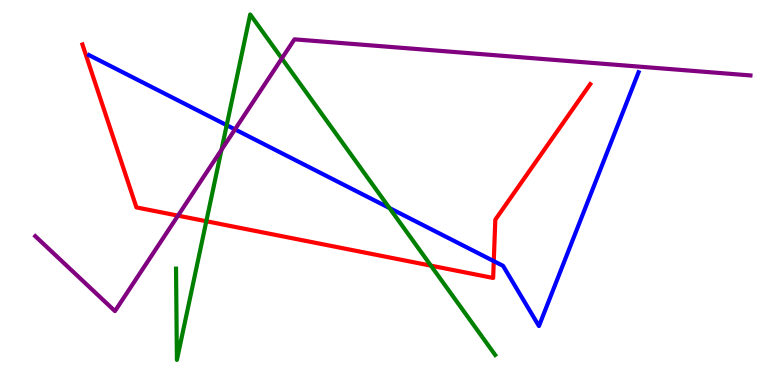[{'lines': ['blue', 'red'], 'intersections': [{'x': 6.37, 'y': 3.22}]}, {'lines': ['green', 'red'], 'intersections': [{'x': 2.66, 'y': 4.25}, {'x': 5.56, 'y': 3.1}]}, {'lines': ['purple', 'red'], 'intersections': [{'x': 2.3, 'y': 4.4}]}, {'lines': ['blue', 'green'], 'intersections': [{'x': 2.93, 'y': 6.75}, {'x': 5.03, 'y': 4.6}]}, {'lines': ['blue', 'purple'], 'intersections': [{'x': 3.03, 'y': 6.64}]}, {'lines': ['green', 'purple'], 'intersections': [{'x': 2.86, 'y': 6.11}, {'x': 3.64, 'y': 8.48}]}]